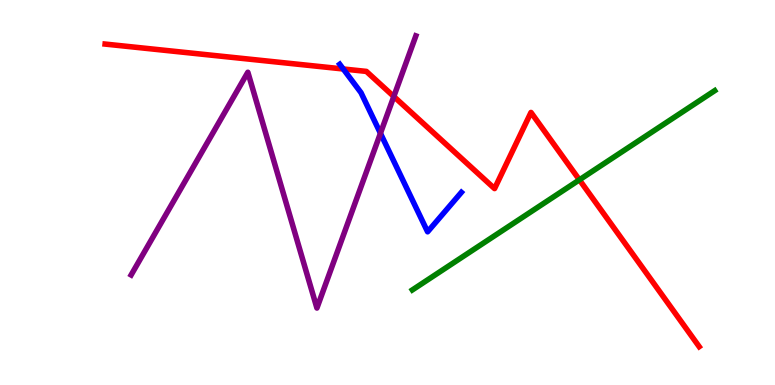[{'lines': ['blue', 'red'], 'intersections': [{'x': 4.43, 'y': 8.21}]}, {'lines': ['green', 'red'], 'intersections': [{'x': 7.48, 'y': 5.33}]}, {'lines': ['purple', 'red'], 'intersections': [{'x': 5.08, 'y': 7.49}]}, {'lines': ['blue', 'green'], 'intersections': []}, {'lines': ['blue', 'purple'], 'intersections': [{'x': 4.91, 'y': 6.54}]}, {'lines': ['green', 'purple'], 'intersections': []}]